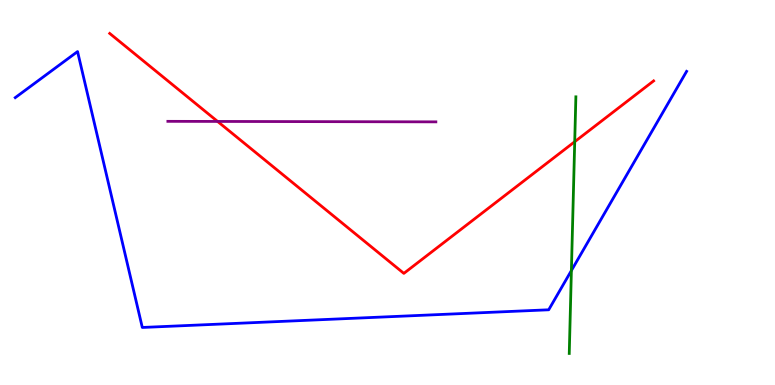[{'lines': ['blue', 'red'], 'intersections': []}, {'lines': ['green', 'red'], 'intersections': [{'x': 7.42, 'y': 6.32}]}, {'lines': ['purple', 'red'], 'intersections': [{'x': 2.81, 'y': 6.85}]}, {'lines': ['blue', 'green'], 'intersections': [{'x': 7.37, 'y': 2.97}]}, {'lines': ['blue', 'purple'], 'intersections': []}, {'lines': ['green', 'purple'], 'intersections': []}]